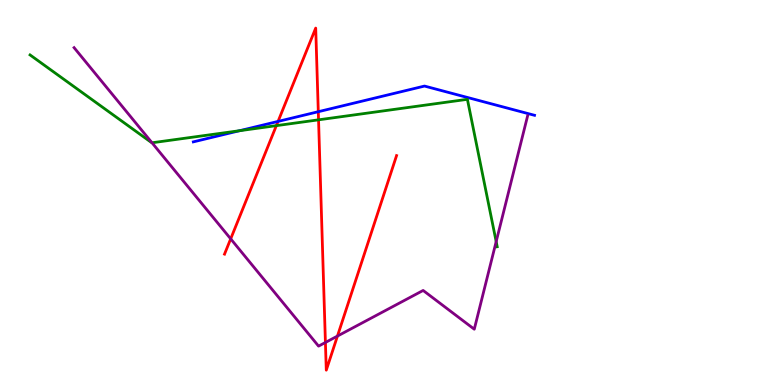[{'lines': ['blue', 'red'], 'intersections': [{'x': 3.59, 'y': 6.85}, {'x': 4.11, 'y': 7.1}]}, {'lines': ['green', 'red'], 'intersections': [{'x': 3.57, 'y': 6.74}, {'x': 4.11, 'y': 6.89}]}, {'lines': ['purple', 'red'], 'intersections': [{'x': 2.98, 'y': 3.8}, {'x': 4.2, 'y': 1.1}, {'x': 4.35, 'y': 1.27}]}, {'lines': ['blue', 'green'], 'intersections': [{'x': 3.09, 'y': 6.6}]}, {'lines': ['blue', 'purple'], 'intersections': []}, {'lines': ['green', 'purple'], 'intersections': [{'x': 1.96, 'y': 6.29}, {'x': 6.4, 'y': 3.72}]}]